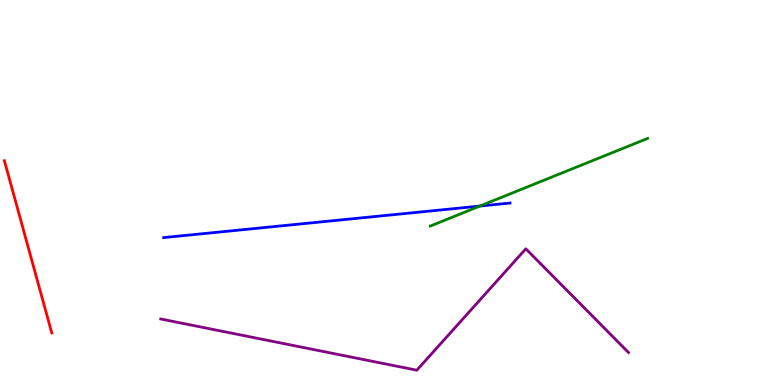[{'lines': ['blue', 'red'], 'intersections': []}, {'lines': ['green', 'red'], 'intersections': []}, {'lines': ['purple', 'red'], 'intersections': []}, {'lines': ['blue', 'green'], 'intersections': [{'x': 6.19, 'y': 4.65}]}, {'lines': ['blue', 'purple'], 'intersections': []}, {'lines': ['green', 'purple'], 'intersections': []}]